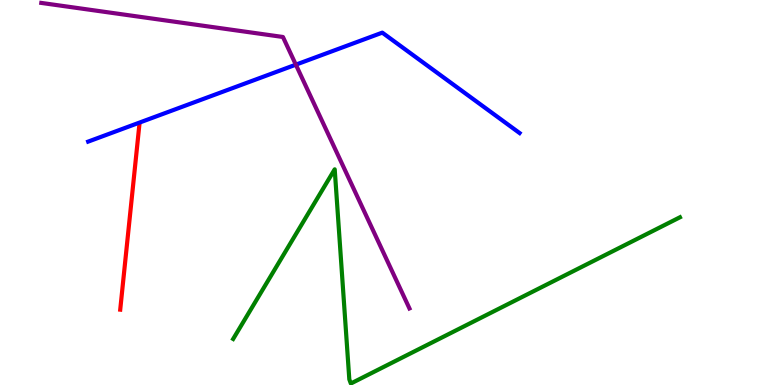[{'lines': ['blue', 'red'], 'intersections': []}, {'lines': ['green', 'red'], 'intersections': []}, {'lines': ['purple', 'red'], 'intersections': []}, {'lines': ['blue', 'green'], 'intersections': []}, {'lines': ['blue', 'purple'], 'intersections': [{'x': 3.82, 'y': 8.32}]}, {'lines': ['green', 'purple'], 'intersections': []}]